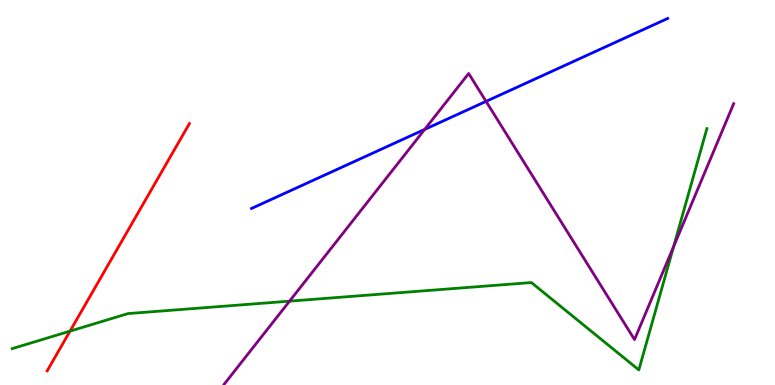[{'lines': ['blue', 'red'], 'intersections': []}, {'lines': ['green', 'red'], 'intersections': [{'x': 0.904, 'y': 1.4}]}, {'lines': ['purple', 'red'], 'intersections': []}, {'lines': ['blue', 'green'], 'intersections': []}, {'lines': ['blue', 'purple'], 'intersections': [{'x': 5.48, 'y': 6.64}, {'x': 6.27, 'y': 7.37}]}, {'lines': ['green', 'purple'], 'intersections': [{'x': 3.74, 'y': 2.18}, {'x': 8.69, 'y': 3.59}]}]